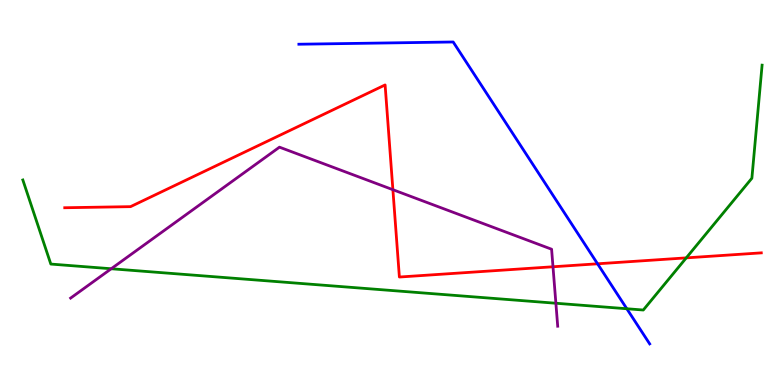[{'lines': ['blue', 'red'], 'intersections': [{'x': 7.71, 'y': 3.15}]}, {'lines': ['green', 'red'], 'intersections': [{'x': 8.85, 'y': 3.3}]}, {'lines': ['purple', 'red'], 'intersections': [{'x': 5.07, 'y': 5.07}, {'x': 7.14, 'y': 3.07}]}, {'lines': ['blue', 'green'], 'intersections': [{'x': 8.09, 'y': 1.98}]}, {'lines': ['blue', 'purple'], 'intersections': []}, {'lines': ['green', 'purple'], 'intersections': [{'x': 1.44, 'y': 3.02}, {'x': 7.17, 'y': 2.12}]}]